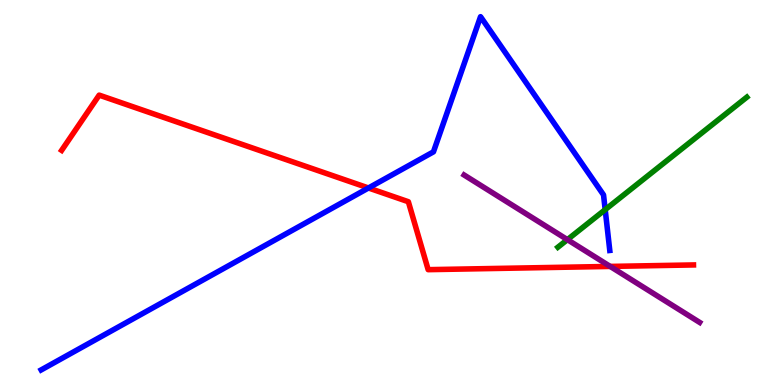[{'lines': ['blue', 'red'], 'intersections': [{'x': 4.75, 'y': 5.12}]}, {'lines': ['green', 'red'], 'intersections': []}, {'lines': ['purple', 'red'], 'intersections': [{'x': 7.87, 'y': 3.08}]}, {'lines': ['blue', 'green'], 'intersections': [{'x': 7.81, 'y': 4.55}]}, {'lines': ['blue', 'purple'], 'intersections': []}, {'lines': ['green', 'purple'], 'intersections': [{'x': 7.32, 'y': 3.78}]}]